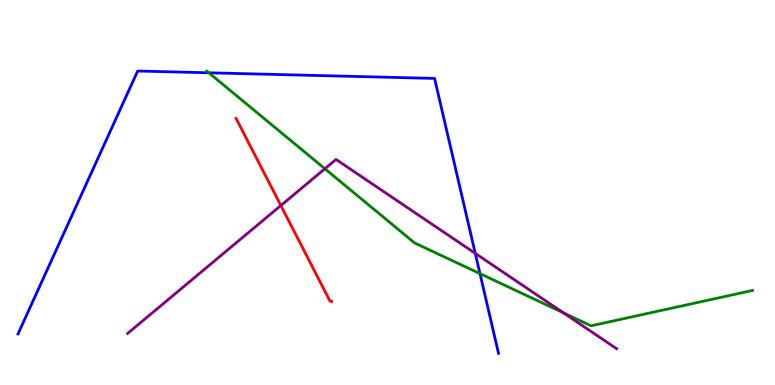[{'lines': ['blue', 'red'], 'intersections': []}, {'lines': ['green', 'red'], 'intersections': []}, {'lines': ['purple', 'red'], 'intersections': [{'x': 3.62, 'y': 4.66}]}, {'lines': ['blue', 'green'], 'intersections': [{'x': 2.69, 'y': 8.11}, {'x': 6.19, 'y': 2.89}]}, {'lines': ['blue', 'purple'], 'intersections': [{'x': 6.13, 'y': 3.42}]}, {'lines': ['green', 'purple'], 'intersections': [{'x': 4.19, 'y': 5.62}, {'x': 7.27, 'y': 1.87}]}]